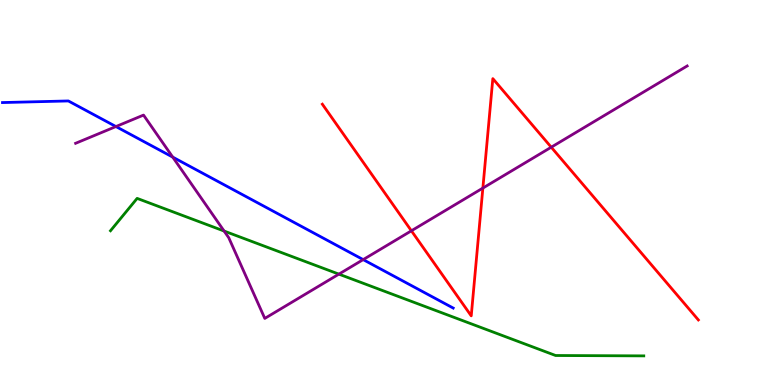[{'lines': ['blue', 'red'], 'intersections': []}, {'lines': ['green', 'red'], 'intersections': []}, {'lines': ['purple', 'red'], 'intersections': [{'x': 5.31, 'y': 4.01}, {'x': 6.23, 'y': 5.11}, {'x': 7.11, 'y': 6.18}]}, {'lines': ['blue', 'green'], 'intersections': []}, {'lines': ['blue', 'purple'], 'intersections': [{'x': 1.5, 'y': 6.71}, {'x': 2.23, 'y': 5.92}, {'x': 4.69, 'y': 3.26}]}, {'lines': ['green', 'purple'], 'intersections': [{'x': 2.89, 'y': 4.0}, {'x': 4.37, 'y': 2.88}]}]